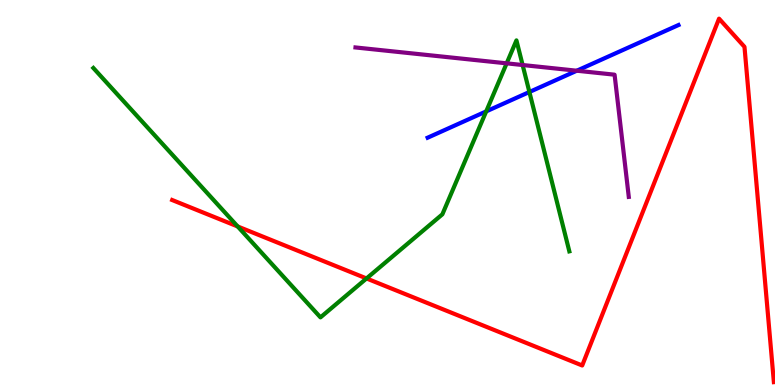[{'lines': ['blue', 'red'], 'intersections': []}, {'lines': ['green', 'red'], 'intersections': [{'x': 3.07, 'y': 4.12}, {'x': 4.73, 'y': 2.77}]}, {'lines': ['purple', 'red'], 'intersections': []}, {'lines': ['blue', 'green'], 'intersections': [{'x': 6.27, 'y': 7.11}, {'x': 6.83, 'y': 7.61}]}, {'lines': ['blue', 'purple'], 'intersections': [{'x': 7.44, 'y': 8.16}]}, {'lines': ['green', 'purple'], 'intersections': [{'x': 6.54, 'y': 8.35}, {'x': 6.74, 'y': 8.31}]}]